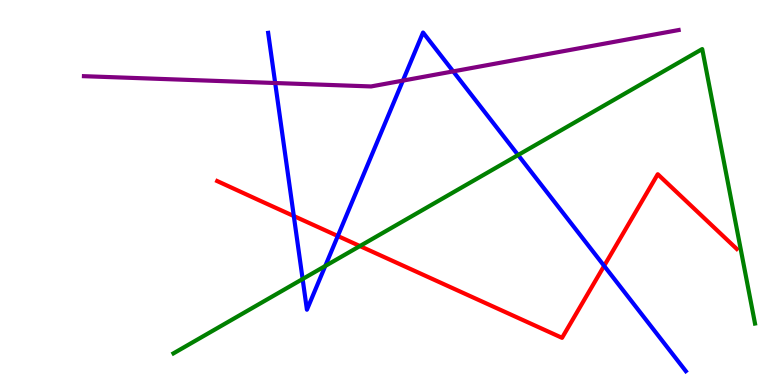[{'lines': ['blue', 'red'], 'intersections': [{'x': 3.79, 'y': 4.39}, {'x': 4.36, 'y': 3.87}, {'x': 7.8, 'y': 3.09}]}, {'lines': ['green', 'red'], 'intersections': [{'x': 4.64, 'y': 3.61}]}, {'lines': ['purple', 'red'], 'intersections': []}, {'lines': ['blue', 'green'], 'intersections': [{'x': 3.9, 'y': 2.75}, {'x': 4.2, 'y': 3.09}, {'x': 6.69, 'y': 5.97}]}, {'lines': ['blue', 'purple'], 'intersections': [{'x': 3.55, 'y': 7.84}, {'x': 5.2, 'y': 7.91}, {'x': 5.85, 'y': 8.15}]}, {'lines': ['green', 'purple'], 'intersections': []}]